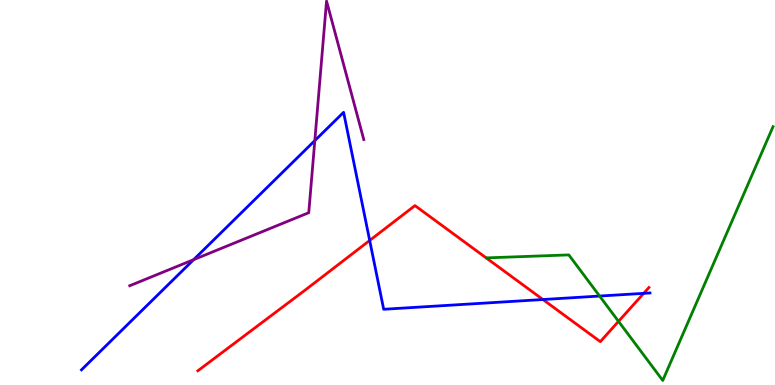[{'lines': ['blue', 'red'], 'intersections': [{'x': 4.77, 'y': 3.75}, {'x': 7.01, 'y': 2.22}, {'x': 8.31, 'y': 2.38}]}, {'lines': ['green', 'red'], 'intersections': [{'x': 7.98, 'y': 1.65}]}, {'lines': ['purple', 'red'], 'intersections': []}, {'lines': ['blue', 'green'], 'intersections': [{'x': 7.74, 'y': 2.31}]}, {'lines': ['blue', 'purple'], 'intersections': [{'x': 2.5, 'y': 3.26}, {'x': 4.06, 'y': 6.35}]}, {'lines': ['green', 'purple'], 'intersections': []}]